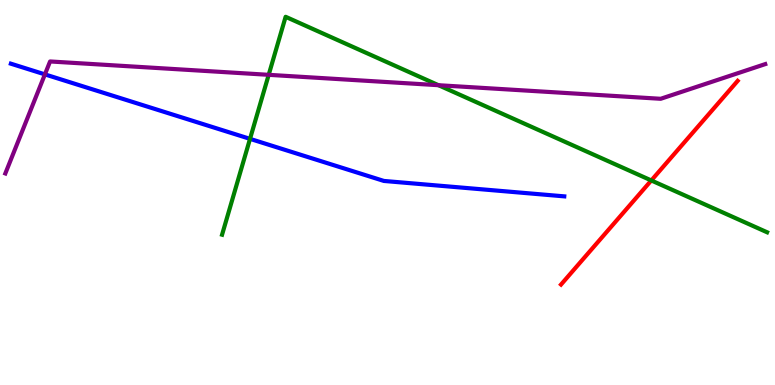[{'lines': ['blue', 'red'], 'intersections': []}, {'lines': ['green', 'red'], 'intersections': [{'x': 8.4, 'y': 5.31}]}, {'lines': ['purple', 'red'], 'intersections': []}, {'lines': ['blue', 'green'], 'intersections': [{'x': 3.23, 'y': 6.39}]}, {'lines': ['blue', 'purple'], 'intersections': [{'x': 0.58, 'y': 8.07}]}, {'lines': ['green', 'purple'], 'intersections': [{'x': 3.47, 'y': 8.06}, {'x': 5.66, 'y': 7.79}]}]